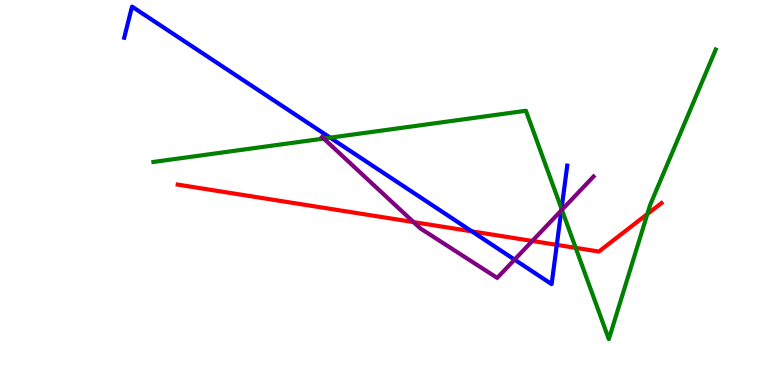[{'lines': ['blue', 'red'], 'intersections': [{'x': 6.09, 'y': 3.99}, {'x': 7.18, 'y': 3.64}]}, {'lines': ['green', 'red'], 'intersections': [{'x': 7.43, 'y': 3.56}, {'x': 8.35, 'y': 4.44}]}, {'lines': ['purple', 'red'], 'intersections': [{'x': 5.34, 'y': 4.23}, {'x': 6.87, 'y': 3.74}]}, {'lines': ['blue', 'green'], 'intersections': [{'x': 4.26, 'y': 6.42}, {'x': 7.25, 'y': 4.57}]}, {'lines': ['blue', 'purple'], 'intersections': [{'x': 6.64, 'y': 3.26}, {'x': 7.24, 'y': 4.53}]}, {'lines': ['green', 'purple'], 'intersections': [{'x': 4.18, 'y': 6.4}, {'x': 7.25, 'y': 4.55}]}]